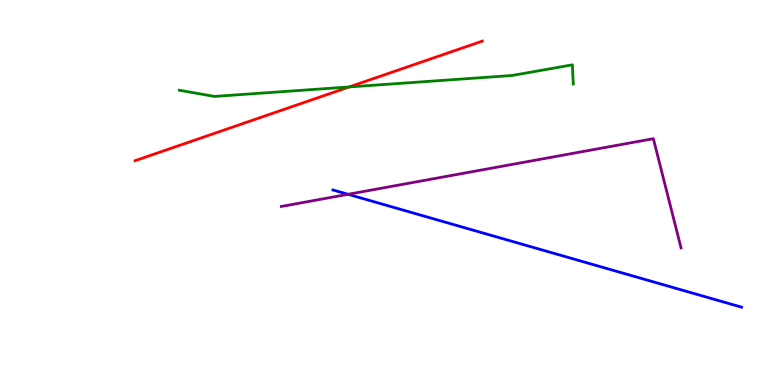[{'lines': ['blue', 'red'], 'intersections': []}, {'lines': ['green', 'red'], 'intersections': [{'x': 4.51, 'y': 7.74}]}, {'lines': ['purple', 'red'], 'intersections': []}, {'lines': ['blue', 'green'], 'intersections': []}, {'lines': ['blue', 'purple'], 'intersections': [{'x': 4.49, 'y': 4.95}]}, {'lines': ['green', 'purple'], 'intersections': []}]